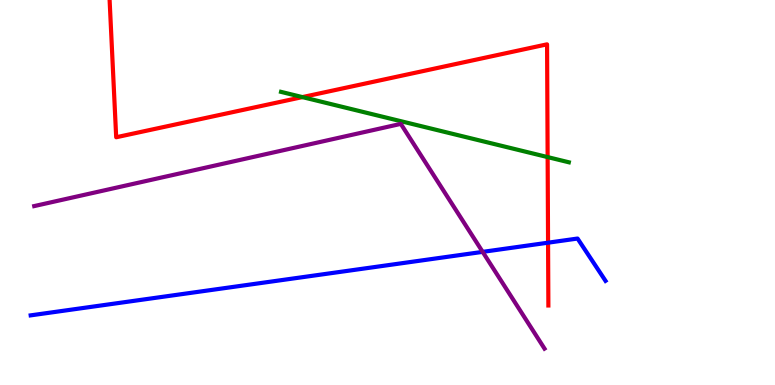[{'lines': ['blue', 'red'], 'intersections': [{'x': 7.07, 'y': 3.7}]}, {'lines': ['green', 'red'], 'intersections': [{'x': 3.9, 'y': 7.48}, {'x': 7.07, 'y': 5.92}]}, {'lines': ['purple', 'red'], 'intersections': []}, {'lines': ['blue', 'green'], 'intersections': []}, {'lines': ['blue', 'purple'], 'intersections': [{'x': 6.23, 'y': 3.46}]}, {'lines': ['green', 'purple'], 'intersections': []}]